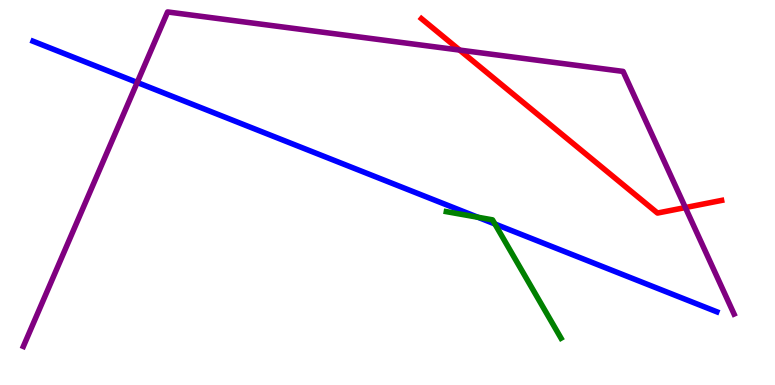[{'lines': ['blue', 'red'], 'intersections': []}, {'lines': ['green', 'red'], 'intersections': []}, {'lines': ['purple', 'red'], 'intersections': [{'x': 5.93, 'y': 8.7}, {'x': 8.84, 'y': 4.61}]}, {'lines': ['blue', 'green'], 'intersections': [{'x': 6.17, 'y': 4.36}, {'x': 6.39, 'y': 4.18}]}, {'lines': ['blue', 'purple'], 'intersections': [{'x': 1.77, 'y': 7.86}]}, {'lines': ['green', 'purple'], 'intersections': []}]